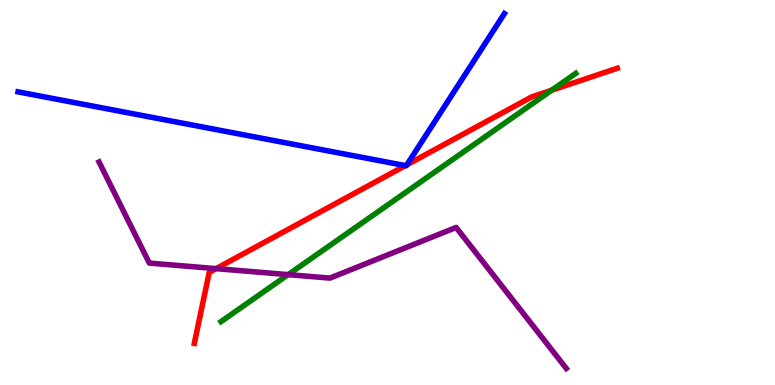[{'lines': ['blue', 'red'], 'intersections': [{'x': 5.23, 'y': 5.7}, {'x': 5.25, 'y': 5.72}]}, {'lines': ['green', 'red'], 'intersections': [{'x': 7.12, 'y': 7.66}]}, {'lines': ['purple', 'red'], 'intersections': [{'x': 2.79, 'y': 3.02}]}, {'lines': ['blue', 'green'], 'intersections': []}, {'lines': ['blue', 'purple'], 'intersections': []}, {'lines': ['green', 'purple'], 'intersections': [{'x': 3.72, 'y': 2.87}]}]